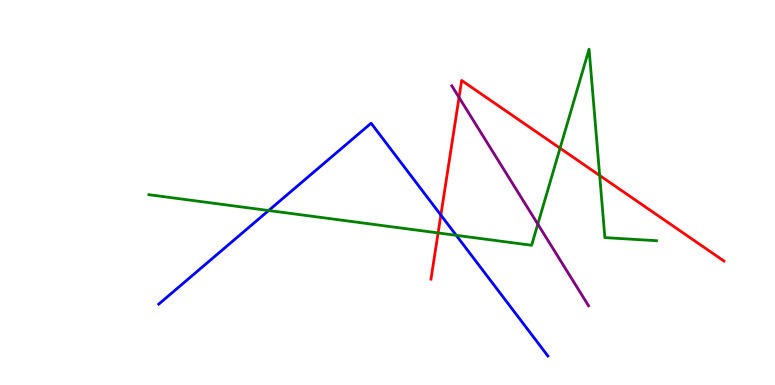[{'lines': ['blue', 'red'], 'intersections': [{'x': 5.69, 'y': 4.41}]}, {'lines': ['green', 'red'], 'intersections': [{'x': 5.65, 'y': 3.95}, {'x': 7.23, 'y': 6.15}, {'x': 7.74, 'y': 5.44}]}, {'lines': ['purple', 'red'], 'intersections': [{'x': 5.92, 'y': 7.47}]}, {'lines': ['blue', 'green'], 'intersections': [{'x': 3.47, 'y': 4.53}, {'x': 5.89, 'y': 3.89}]}, {'lines': ['blue', 'purple'], 'intersections': []}, {'lines': ['green', 'purple'], 'intersections': [{'x': 6.94, 'y': 4.18}]}]